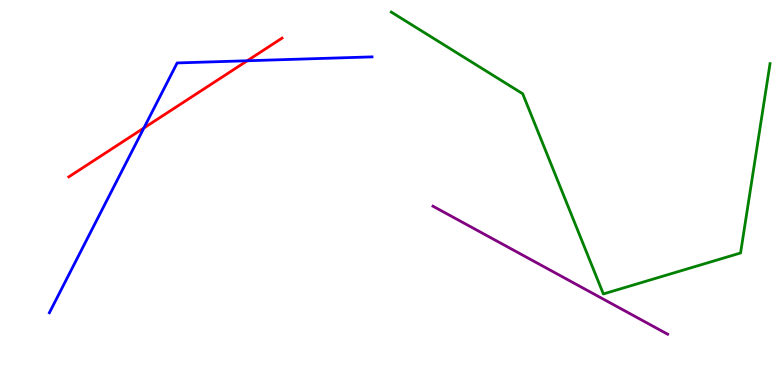[{'lines': ['blue', 'red'], 'intersections': [{'x': 1.86, 'y': 6.68}, {'x': 3.19, 'y': 8.42}]}, {'lines': ['green', 'red'], 'intersections': []}, {'lines': ['purple', 'red'], 'intersections': []}, {'lines': ['blue', 'green'], 'intersections': []}, {'lines': ['blue', 'purple'], 'intersections': []}, {'lines': ['green', 'purple'], 'intersections': []}]